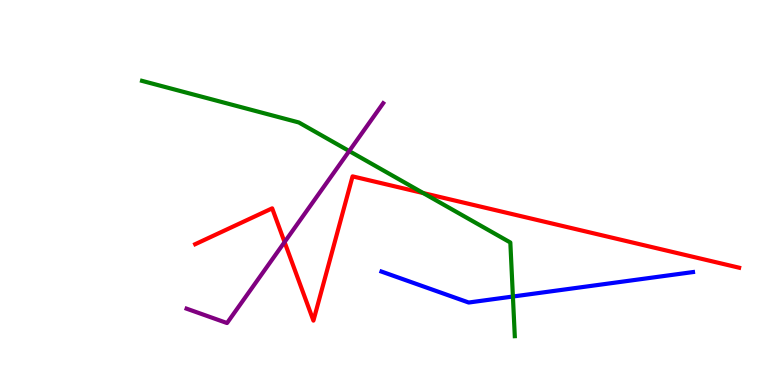[{'lines': ['blue', 'red'], 'intersections': []}, {'lines': ['green', 'red'], 'intersections': [{'x': 5.46, 'y': 4.99}]}, {'lines': ['purple', 'red'], 'intersections': [{'x': 3.67, 'y': 3.71}]}, {'lines': ['blue', 'green'], 'intersections': [{'x': 6.62, 'y': 2.3}]}, {'lines': ['blue', 'purple'], 'intersections': []}, {'lines': ['green', 'purple'], 'intersections': [{'x': 4.51, 'y': 6.08}]}]